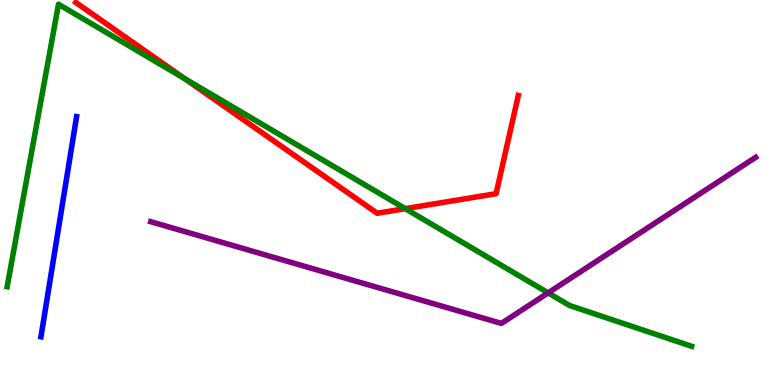[{'lines': ['blue', 'red'], 'intersections': []}, {'lines': ['green', 'red'], 'intersections': [{'x': 2.38, 'y': 7.96}, {'x': 5.23, 'y': 4.58}]}, {'lines': ['purple', 'red'], 'intersections': []}, {'lines': ['blue', 'green'], 'intersections': []}, {'lines': ['blue', 'purple'], 'intersections': []}, {'lines': ['green', 'purple'], 'intersections': [{'x': 7.07, 'y': 2.39}]}]